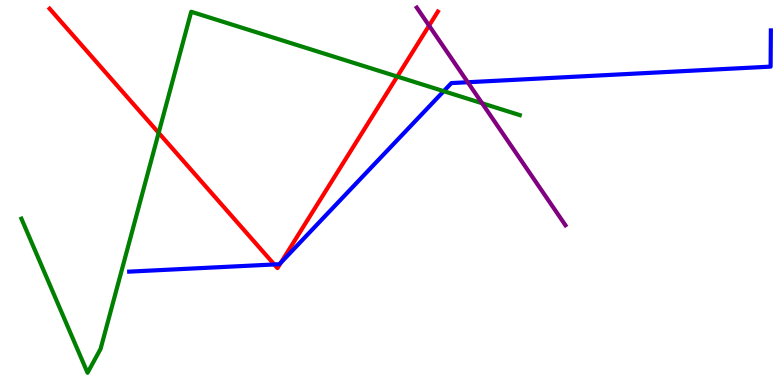[{'lines': ['blue', 'red'], 'intersections': [{'x': 3.54, 'y': 3.13}, {'x': 3.62, 'y': 3.18}]}, {'lines': ['green', 'red'], 'intersections': [{'x': 2.05, 'y': 6.55}, {'x': 5.13, 'y': 8.01}]}, {'lines': ['purple', 'red'], 'intersections': [{'x': 5.54, 'y': 9.33}]}, {'lines': ['blue', 'green'], 'intersections': [{'x': 5.73, 'y': 7.63}]}, {'lines': ['blue', 'purple'], 'intersections': [{'x': 6.04, 'y': 7.86}]}, {'lines': ['green', 'purple'], 'intersections': [{'x': 6.22, 'y': 7.32}]}]